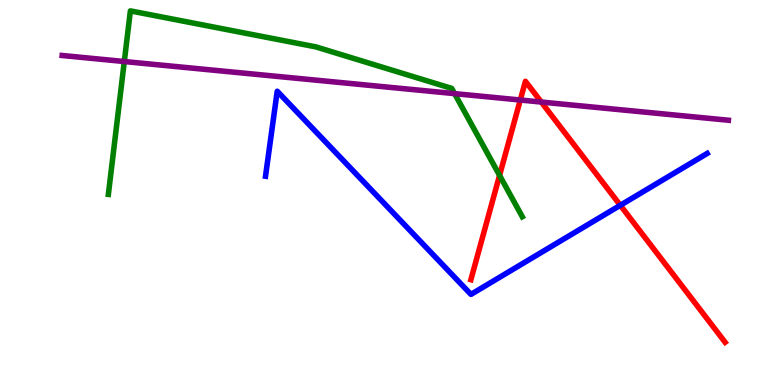[{'lines': ['blue', 'red'], 'intersections': [{'x': 8.0, 'y': 4.67}]}, {'lines': ['green', 'red'], 'intersections': [{'x': 6.45, 'y': 5.44}]}, {'lines': ['purple', 'red'], 'intersections': [{'x': 6.71, 'y': 7.4}, {'x': 6.98, 'y': 7.35}]}, {'lines': ['blue', 'green'], 'intersections': []}, {'lines': ['blue', 'purple'], 'intersections': []}, {'lines': ['green', 'purple'], 'intersections': [{'x': 1.6, 'y': 8.4}, {'x': 5.87, 'y': 7.57}]}]